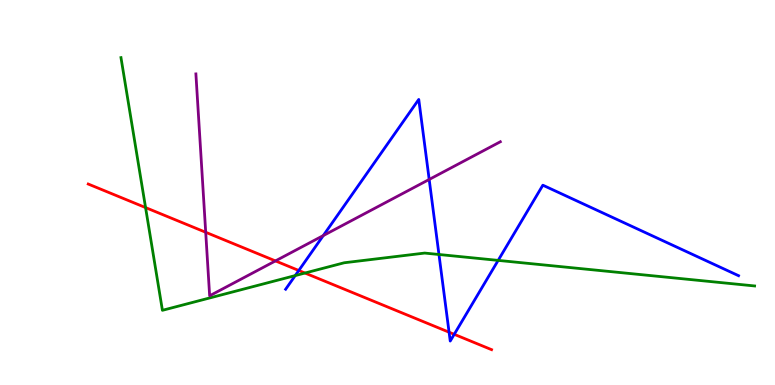[{'lines': ['blue', 'red'], 'intersections': [{'x': 3.86, 'y': 2.97}, {'x': 5.79, 'y': 1.37}, {'x': 5.86, 'y': 1.32}]}, {'lines': ['green', 'red'], 'intersections': [{'x': 1.88, 'y': 4.61}, {'x': 3.94, 'y': 2.91}]}, {'lines': ['purple', 'red'], 'intersections': [{'x': 2.65, 'y': 3.97}, {'x': 3.55, 'y': 3.22}]}, {'lines': ['blue', 'green'], 'intersections': [{'x': 3.81, 'y': 2.84}, {'x': 5.66, 'y': 3.39}, {'x': 6.43, 'y': 3.24}]}, {'lines': ['blue', 'purple'], 'intersections': [{'x': 4.17, 'y': 3.88}, {'x': 5.54, 'y': 5.34}]}, {'lines': ['green', 'purple'], 'intersections': []}]